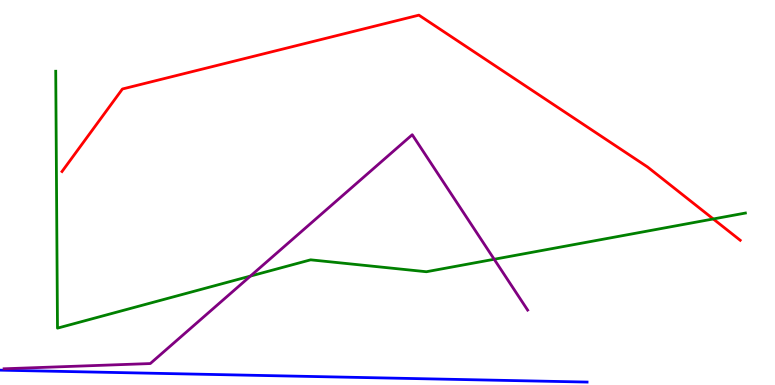[{'lines': ['blue', 'red'], 'intersections': []}, {'lines': ['green', 'red'], 'intersections': [{'x': 9.2, 'y': 4.31}]}, {'lines': ['purple', 'red'], 'intersections': []}, {'lines': ['blue', 'green'], 'intersections': []}, {'lines': ['blue', 'purple'], 'intersections': []}, {'lines': ['green', 'purple'], 'intersections': [{'x': 3.23, 'y': 2.83}, {'x': 6.38, 'y': 3.27}]}]